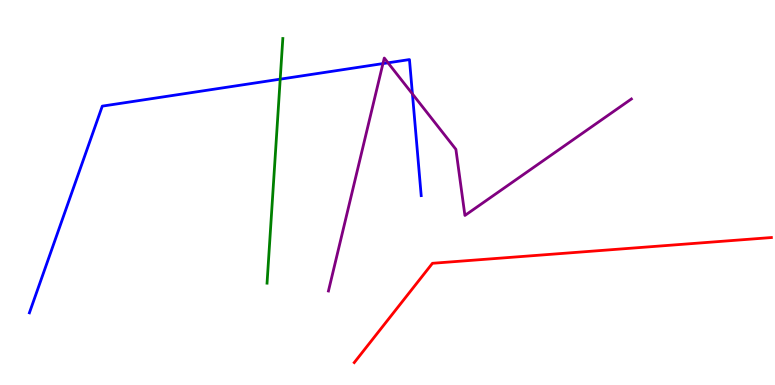[{'lines': ['blue', 'red'], 'intersections': []}, {'lines': ['green', 'red'], 'intersections': []}, {'lines': ['purple', 'red'], 'intersections': []}, {'lines': ['blue', 'green'], 'intersections': [{'x': 3.62, 'y': 7.94}]}, {'lines': ['blue', 'purple'], 'intersections': [{'x': 4.94, 'y': 8.35}, {'x': 5.01, 'y': 8.37}, {'x': 5.32, 'y': 7.56}]}, {'lines': ['green', 'purple'], 'intersections': []}]